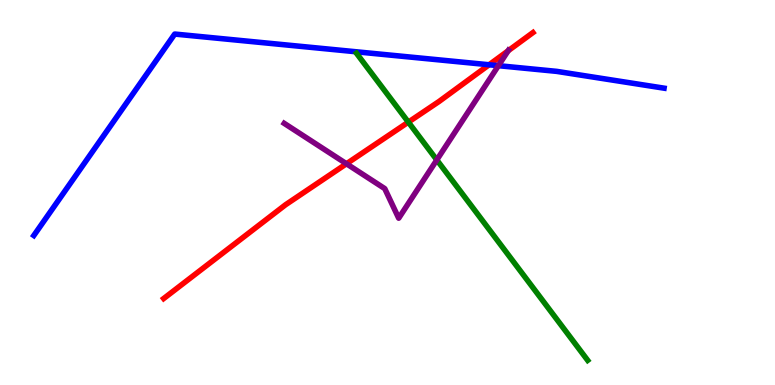[{'lines': ['blue', 'red'], 'intersections': [{'x': 6.31, 'y': 8.32}]}, {'lines': ['green', 'red'], 'intersections': [{'x': 5.27, 'y': 6.83}]}, {'lines': ['purple', 'red'], 'intersections': [{'x': 4.47, 'y': 5.75}, {'x': 6.56, 'y': 8.68}]}, {'lines': ['blue', 'green'], 'intersections': []}, {'lines': ['blue', 'purple'], 'intersections': [{'x': 6.43, 'y': 8.29}]}, {'lines': ['green', 'purple'], 'intersections': [{'x': 5.64, 'y': 5.85}]}]